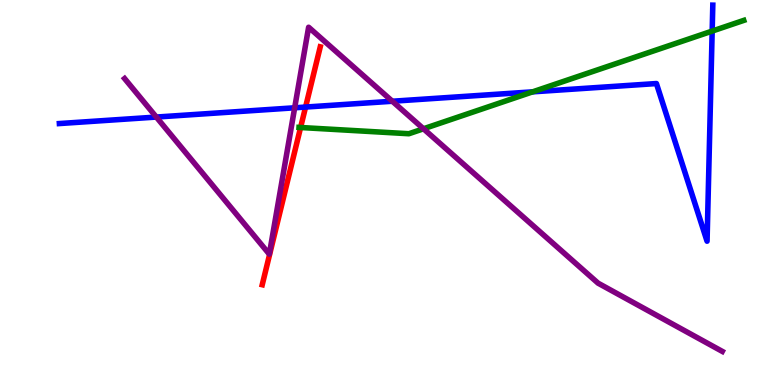[{'lines': ['blue', 'red'], 'intersections': [{'x': 3.94, 'y': 7.22}]}, {'lines': ['green', 'red'], 'intersections': [{'x': 3.88, 'y': 6.69}]}, {'lines': ['purple', 'red'], 'intersections': []}, {'lines': ['blue', 'green'], 'intersections': [{'x': 6.87, 'y': 7.61}, {'x': 9.19, 'y': 9.19}]}, {'lines': ['blue', 'purple'], 'intersections': [{'x': 2.02, 'y': 6.96}, {'x': 3.8, 'y': 7.2}, {'x': 5.06, 'y': 7.37}]}, {'lines': ['green', 'purple'], 'intersections': [{'x': 5.46, 'y': 6.65}]}]